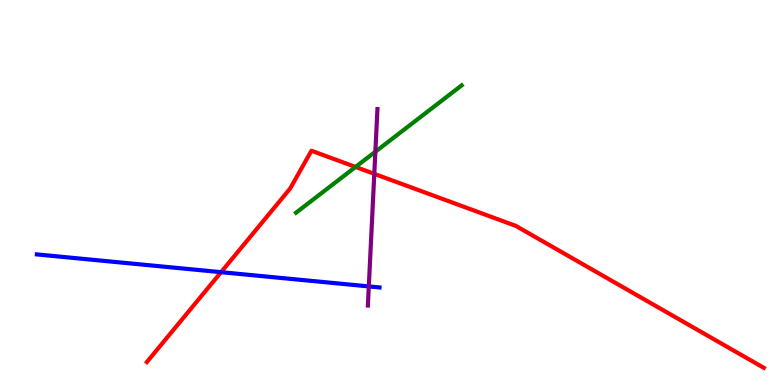[{'lines': ['blue', 'red'], 'intersections': [{'x': 2.85, 'y': 2.93}]}, {'lines': ['green', 'red'], 'intersections': [{'x': 4.59, 'y': 5.66}]}, {'lines': ['purple', 'red'], 'intersections': [{'x': 4.83, 'y': 5.48}]}, {'lines': ['blue', 'green'], 'intersections': []}, {'lines': ['blue', 'purple'], 'intersections': [{'x': 4.76, 'y': 2.56}]}, {'lines': ['green', 'purple'], 'intersections': [{'x': 4.84, 'y': 6.06}]}]